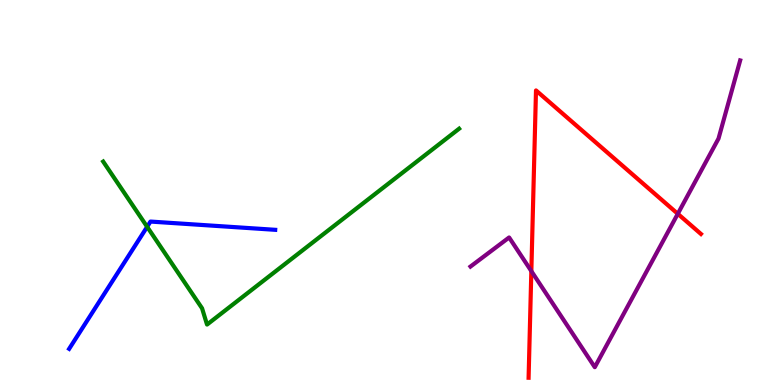[{'lines': ['blue', 'red'], 'intersections': []}, {'lines': ['green', 'red'], 'intersections': []}, {'lines': ['purple', 'red'], 'intersections': [{'x': 6.86, 'y': 2.96}, {'x': 8.75, 'y': 4.45}]}, {'lines': ['blue', 'green'], 'intersections': [{'x': 1.9, 'y': 4.11}]}, {'lines': ['blue', 'purple'], 'intersections': []}, {'lines': ['green', 'purple'], 'intersections': []}]